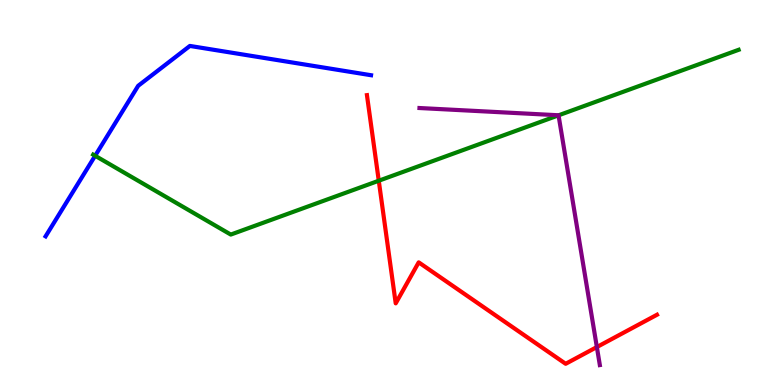[{'lines': ['blue', 'red'], 'intersections': []}, {'lines': ['green', 'red'], 'intersections': [{'x': 4.89, 'y': 5.31}]}, {'lines': ['purple', 'red'], 'intersections': [{'x': 7.7, 'y': 0.986}]}, {'lines': ['blue', 'green'], 'intersections': [{'x': 1.23, 'y': 5.95}]}, {'lines': ['blue', 'purple'], 'intersections': []}, {'lines': ['green', 'purple'], 'intersections': [{'x': 7.21, 'y': 7.0}]}]